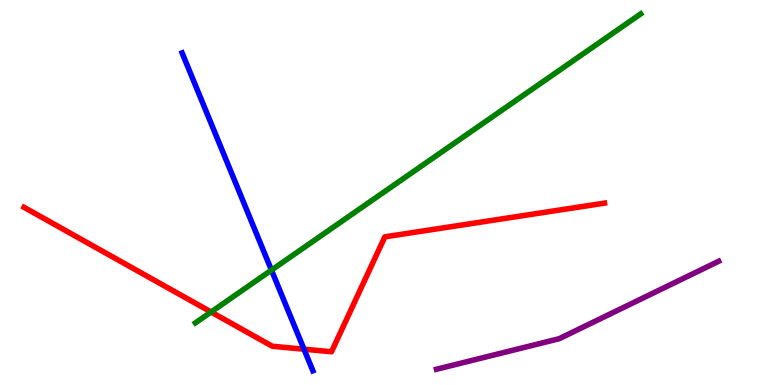[{'lines': ['blue', 'red'], 'intersections': [{'x': 3.92, 'y': 0.93}]}, {'lines': ['green', 'red'], 'intersections': [{'x': 2.72, 'y': 1.9}]}, {'lines': ['purple', 'red'], 'intersections': []}, {'lines': ['blue', 'green'], 'intersections': [{'x': 3.5, 'y': 2.98}]}, {'lines': ['blue', 'purple'], 'intersections': []}, {'lines': ['green', 'purple'], 'intersections': []}]